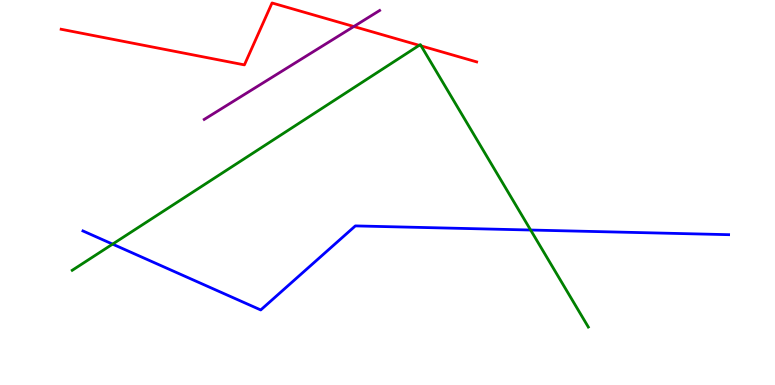[{'lines': ['blue', 'red'], 'intersections': []}, {'lines': ['green', 'red'], 'intersections': [{'x': 5.41, 'y': 8.82}, {'x': 5.43, 'y': 8.81}]}, {'lines': ['purple', 'red'], 'intersections': [{'x': 4.57, 'y': 9.31}]}, {'lines': ['blue', 'green'], 'intersections': [{'x': 1.45, 'y': 3.66}, {'x': 6.85, 'y': 4.03}]}, {'lines': ['blue', 'purple'], 'intersections': []}, {'lines': ['green', 'purple'], 'intersections': []}]